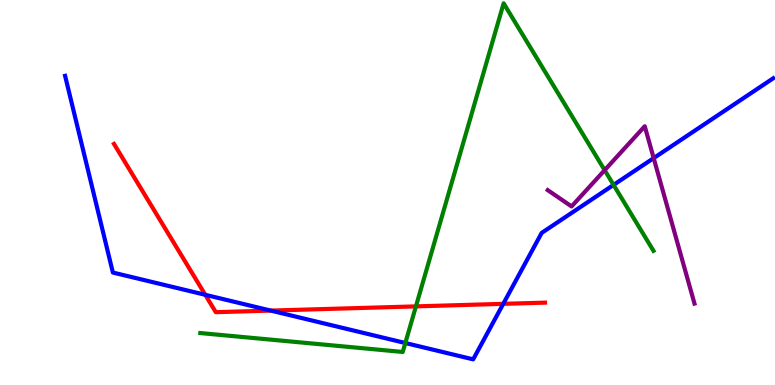[{'lines': ['blue', 'red'], 'intersections': [{'x': 2.65, 'y': 2.34}, {'x': 3.49, 'y': 1.93}, {'x': 6.49, 'y': 2.11}]}, {'lines': ['green', 'red'], 'intersections': [{'x': 5.37, 'y': 2.04}]}, {'lines': ['purple', 'red'], 'intersections': []}, {'lines': ['blue', 'green'], 'intersections': [{'x': 5.23, 'y': 1.09}, {'x': 7.92, 'y': 5.2}]}, {'lines': ['blue', 'purple'], 'intersections': [{'x': 8.43, 'y': 5.89}]}, {'lines': ['green', 'purple'], 'intersections': [{'x': 7.8, 'y': 5.58}]}]